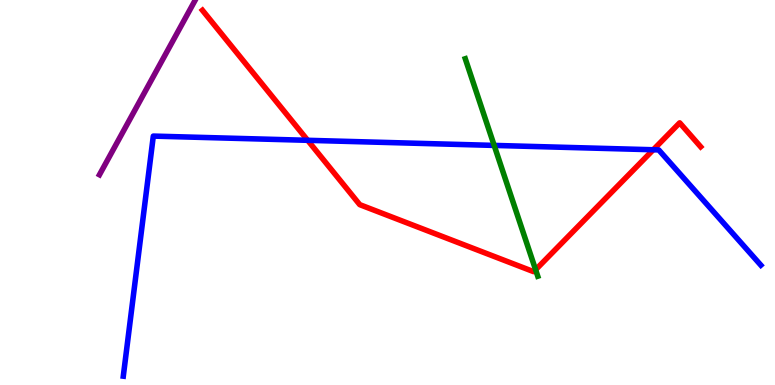[{'lines': ['blue', 'red'], 'intersections': [{'x': 3.97, 'y': 6.36}, {'x': 8.43, 'y': 6.11}]}, {'lines': ['green', 'red'], 'intersections': [{'x': 6.91, 'y': 2.99}]}, {'lines': ['purple', 'red'], 'intersections': []}, {'lines': ['blue', 'green'], 'intersections': [{'x': 6.38, 'y': 6.22}]}, {'lines': ['blue', 'purple'], 'intersections': []}, {'lines': ['green', 'purple'], 'intersections': []}]